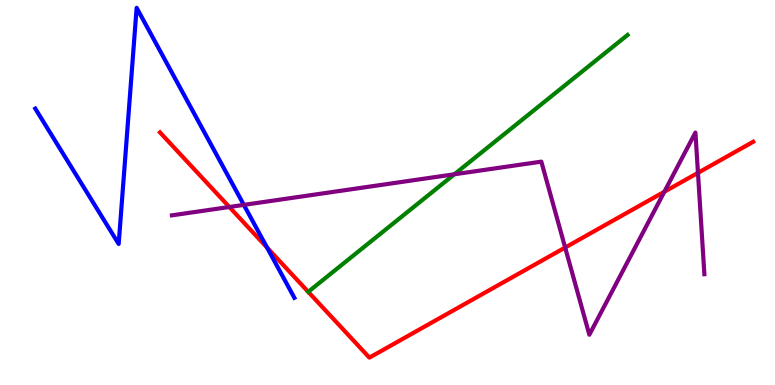[{'lines': ['blue', 'red'], 'intersections': [{'x': 3.45, 'y': 3.57}]}, {'lines': ['green', 'red'], 'intersections': [{'x': 3.98, 'y': 2.42}]}, {'lines': ['purple', 'red'], 'intersections': [{'x': 2.96, 'y': 4.62}, {'x': 7.29, 'y': 3.57}, {'x': 8.57, 'y': 5.02}, {'x': 9.01, 'y': 5.51}]}, {'lines': ['blue', 'green'], 'intersections': []}, {'lines': ['blue', 'purple'], 'intersections': [{'x': 3.15, 'y': 4.68}]}, {'lines': ['green', 'purple'], 'intersections': [{'x': 5.86, 'y': 5.47}]}]